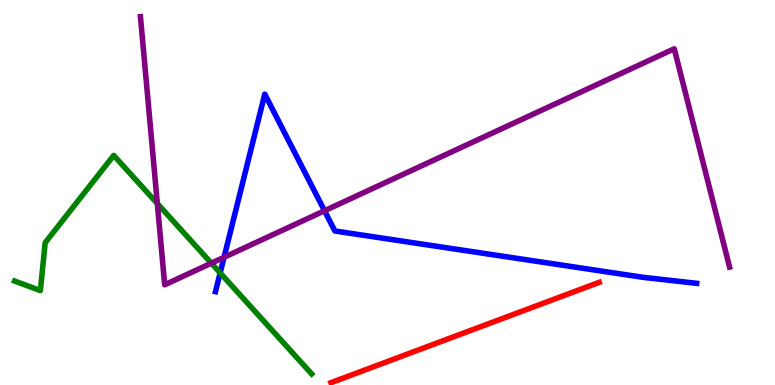[{'lines': ['blue', 'red'], 'intersections': []}, {'lines': ['green', 'red'], 'intersections': []}, {'lines': ['purple', 'red'], 'intersections': []}, {'lines': ['blue', 'green'], 'intersections': [{'x': 2.84, 'y': 2.91}]}, {'lines': ['blue', 'purple'], 'intersections': [{'x': 2.89, 'y': 3.32}, {'x': 4.19, 'y': 4.53}]}, {'lines': ['green', 'purple'], 'intersections': [{'x': 2.03, 'y': 4.71}, {'x': 2.73, 'y': 3.16}]}]